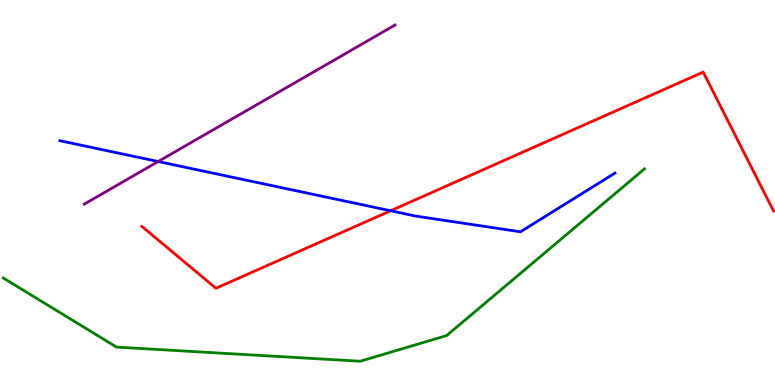[{'lines': ['blue', 'red'], 'intersections': [{'x': 5.04, 'y': 4.53}]}, {'lines': ['green', 'red'], 'intersections': []}, {'lines': ['purple', 'red'], 'intersections': []}, {'lines': ['blue', 'green'], 'intersections': []}, {'lines': ['blue', 'purple'], 'intersections': [{'x': 2.04, 'y': 5.8}]}, {'lines': ['green', 'purple'], 'intersections': []}]